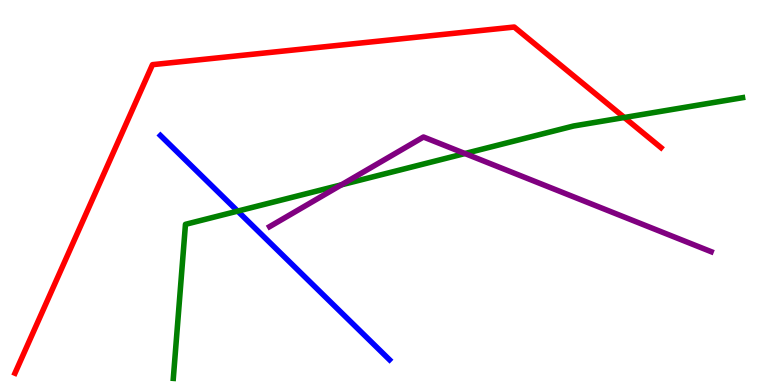[{'lines': ['blue', 'red'], 'intersections': []}, {'lines': ['green', 'red'], 'intersections': [{'x': 8.06, 'y': 6.95}]}, {'lines': ['purple', 'red'], 'intersections': []}, {'lines': ['blue', 'green'], 'intersections': [{'x': 3.07, 'y': 4.52}]}, {'lines': ['blue', 'purple'], 'intersections': []}, {'lines': ['green', 'purple'], 'intersections': [{'x': 4.4, 'y': 5.2}, {'x': 6.0, 'y': 6.01}]}]